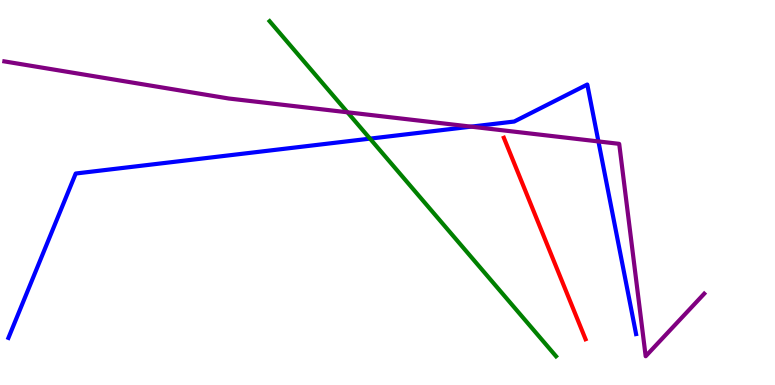[{'lines': ['blue', 'red'], 'intersections': []}, {'lines': ['green', 'red'], 'intersections': []}, {'lines': ['purple', 'red'], 'intersections': []}, {'lines': ['blue', 'green'], 'intersections': [{'x': 4.77, 'y': 6.4}]}, {'lines': ['blue', 'purple'], 'intersections': [{'x': 6.08, 'y': 6.71}, {'x': 7.72, 'y': 6.33}]}, {'lines': ['green', 'purple'], 'intersections': [{'x': 4.48, 'y': 7.08}]}]